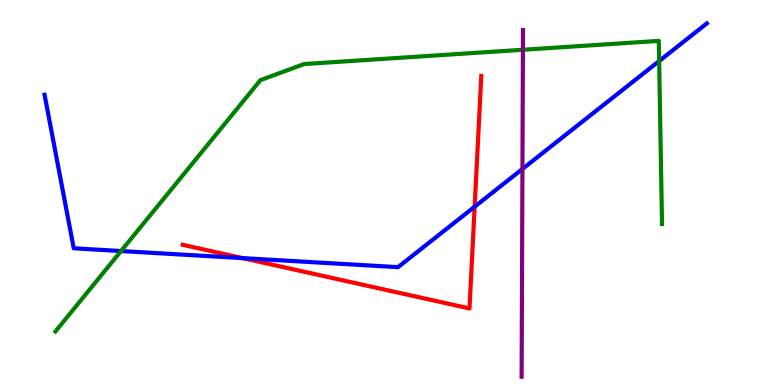[{'lines': ['blue', 'red'], 'intersections': [{'x': 3.13, 'y': 3.3}, {'x': 6.12, 'y': 4.63}]}, {'lines': ['green', 'red'], 'intersections': []}, {'lines': ['purple', 'red'], 'intersections': []}, {'lines': ['blue', 'green'], 'intersections': [{'x': 1.56, 'y': 3.48}, {'x': 8.51, 'y': 8.41}]}, {'lines': ['blue', 'purple'], 'intersections': [{'x': 6.74, 'y': 5.61}]}, {'lines': ['green', 'purple'], 'intersections': [{'x': 6.75, 'y': 8.71}]}]